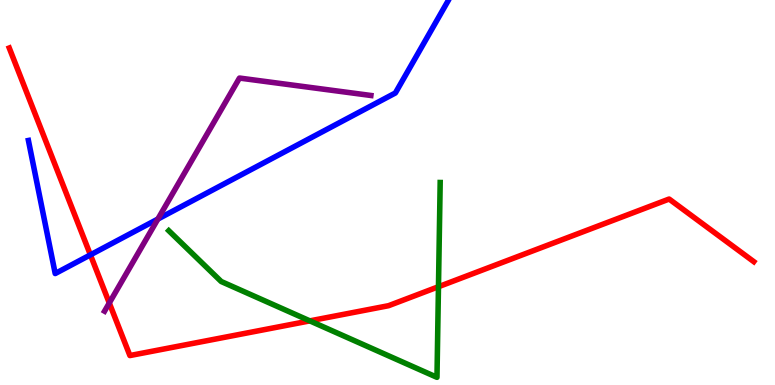[{'lines': ['blue', 'red'], 'intersections': [{'x': 1.17, 'y': 3.38}]}, {'lines': ['green', 'red'], 'intersections': [{'x': 4.0, 'y': 1.67}, {'x': 5.66, 'y': 2.55}]}, {'lines': ['purple', 'red'], 'intersections': [{'x': 1.41, 'y': 2.13}]}, {'lines': ['blue', 'green'], 'intersections': []}, {'lines': ['blue', 'purple'], 'intersections': [{'x': 2.04, 'y': 4.31}]}, {'lines': ['green', 'purple'], 'intersections': []}]